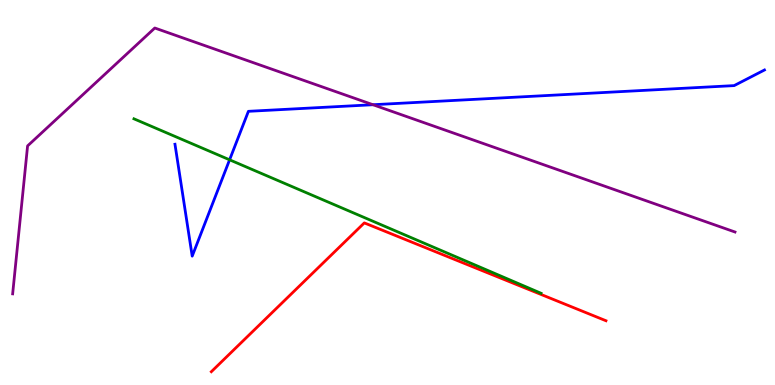[{'lines': ['blue', 'red'], 'intersections': []}, {'lines': ['green', 'red'], 'intersections': []}, {'lines': ['purple', 'red'], 'intersections': []}, {'lines': ['blue', 'green'], 'intersections': [{'x': 2.96, 'y': 5.85}]}, {'lines': ['blue', 'purple'], 'intersections': [{'x': 4.81, 'y': 7.28}]}, {'lines': ['green', 'purple'], 'intersections': []}]